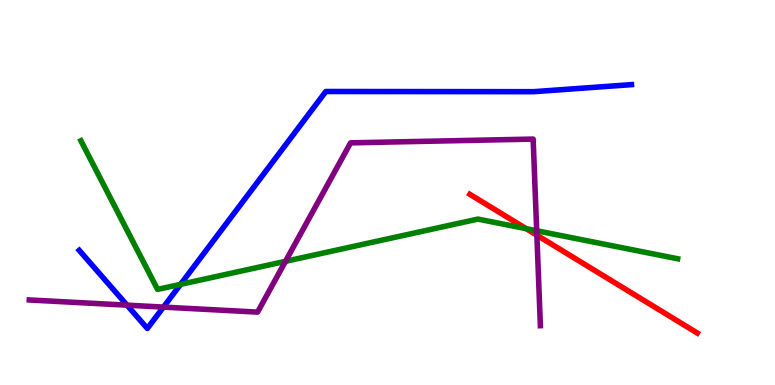[{'lines': ['blue', 'red'], 'intersections': []}, {'lines': ['green', 'red'], 'intersections': [{'x': 6.79, 'y': 4.06}]}, {'lines': ['purple', 'red'], 'intersections': [{'x': 6.93, 'y': 3.89}]}, {'lines': ['blue', 'green'], 'intersections': [{'x': 2.33, 'y': 2.61}]}, {'lines': ['blue', 'purple'], 'intersections': [{'x': 1.64, 'y': 2.07}, {'x': 2.11, 'y': 2.02}]}, {'lines': ['green', 'purple'], 'intersections': [{'x': 3.68, 'y': 3.21}, {'x': 6.93, 'y': 4.01}]}]